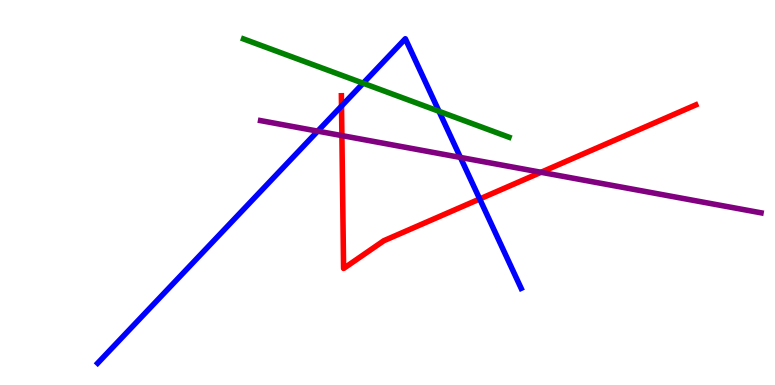[{'lines': ['blue', 'red'], 'intersections': [{'x': 4.41, 'y': 7.25}, {'x': 6.19, 'y': 4.83}]}, {'lines': ['green', 'red'], 'intersections': []}, {'lines': ['purple', 'red'], 'intersections': [{'x': 4.41, 'y': 6.48}, {'x': 6.98, 'y': 5.53}]}, {'lines': ['blue', 'green'], 'intersections': [{'x': 4.69, 'y': 7.84}, {'x': 5.66, 'y': 7.11}]}, {'lines': ['blue', 'purple'], 'intersections': [{'x': 4.1, 'y': 6.59}, {'x': 5.94, 'y': 5.91}]}, {'lines': ['green', 'purple'], 'intersections': []}]